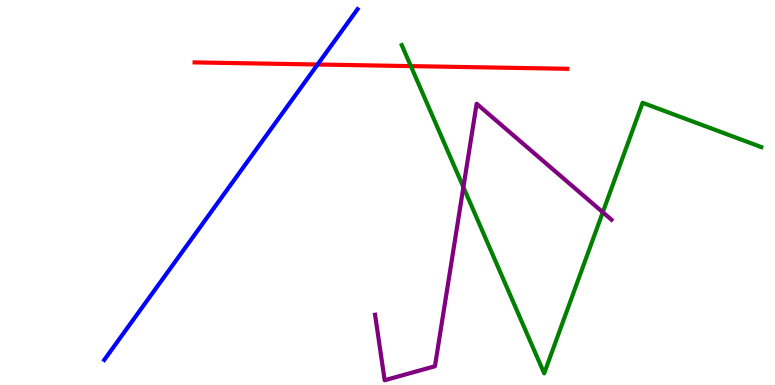[{'lines': ['blue', 'red'], 'intersections': [{'x': 4.1, 'y': 8.32}]}, {'lines': ['green', 'red'], 'intersections': [{'x': 5.3, 'y': 8.28}]}, {'lines': ['purple', 'red'], 'intersections': []}, {'lines': ['blue', 'green'], 'intersections': []}, {'lines': ['blue', 'purple'], 'intersections': []}, {'lines': ['green', 'purple'], 'intersections': [{'x': 5.98, 'y': 5.14}, {'x': 7.78, 'y': 4.49}]}]